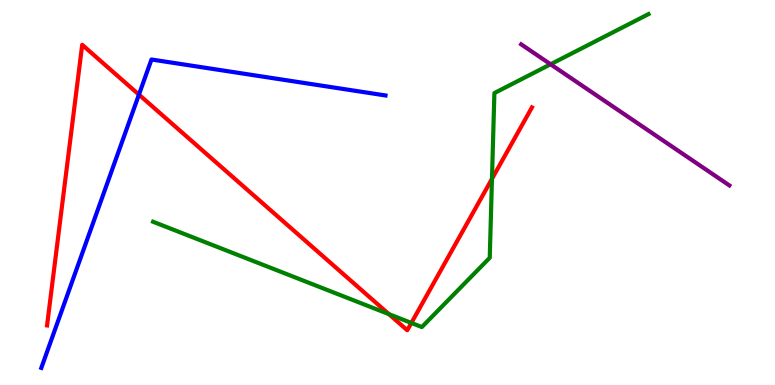[{'lines': ['blue', 'red'], 'intersections': [{'x': 1.79, 'y': 7.54}]}, {'lines': ['green', 'red'], 'intersections': [{'x': 5.02, 'y': 1.84}, {'x': 5.31, 'y': 1.61}, {'x': 6.35, 'y': 5.35}]}, {'lines': ['purple', 'red'], 'intersections': []}, {'lines': ['blue', 'green'], 'intersections': []}, {'lines': ['blue', 'purple'], 'intersections': []}, {'lines': ['green', 'purple'], 'intersections': [{'x': 7.1, 'y': 8.33}]}]